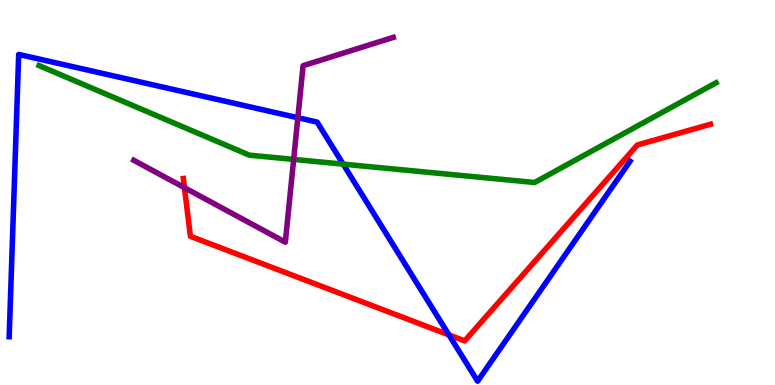[{'lines': ['blue', 'red'], 'intersections': [{'x': 5.79, 'y': 1.3}]}, {'lines': ['green', 'red'], 'intersections': []}, {'lines': ['purple', 'red'], 'intersections': [{'x': 2.38, 'y': 5.12}]}, {'lines': ['blue', 'green'], 'intersections': [{'x': 4.43, 'y': 5.74}]}, {'lines': ['blue', 'purple'], 'intersections': [{'x': 3.84, 'y': 6.94}]}, {'lines': ['green', 'purple'], 'intersections': [{'x': 3.79, 'y': 5.86}]}]